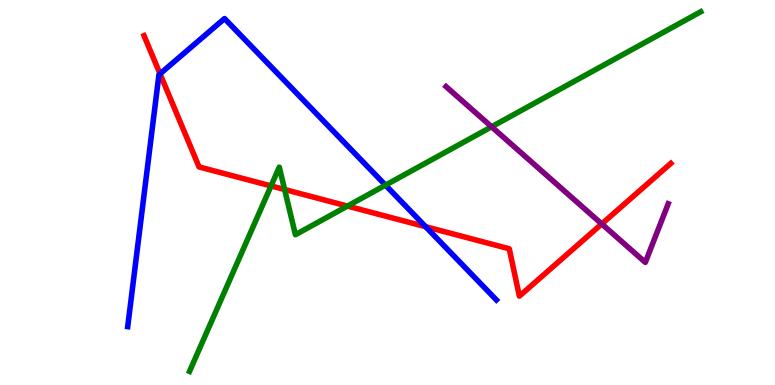[{'lines': ['blue', 'red'], 'intersections': [{'x': 2.06, 'y': 8.08}, {'x': 5.49, 'y': 4.11}]}, {'lines': ['green', 'red'], 'intersections': [{'x': 3.5, 'y': 5.17}, {'x': 3.67, 'y': 5.08}, {'x': 4.48, 'y': 4.65}]}, {'lines': ['purple', 'red'], 'intersections': [{'x': 7.76, 'y': 4.18}]}, {'lines': ['blue', 'green'], 'intersections': [{'x': 4.97, 'y': 5.19}]}, {'lines': ['blue', 'purple'], 'intersections': []}, {'lines': ['green', 'purple'], 'intersections': [{'x': 6.34, 'y': 6.71}]}]